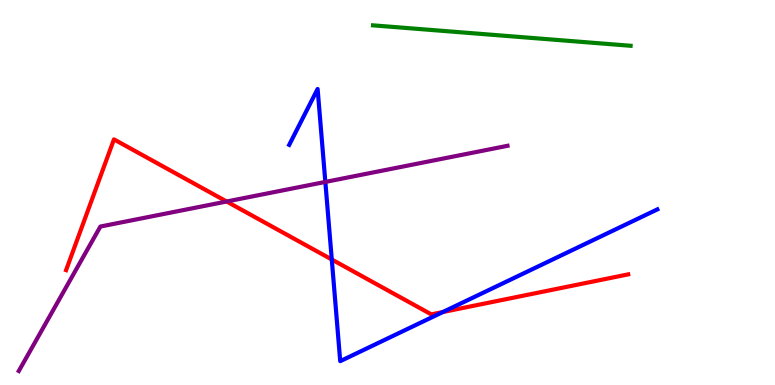[{'lines': ['blue', 'red'], 'intersections': [{'x': 4.28, 'y': 3.26}, {'x': 5.71, 'y': 1.9}]}, {'lines': ['green', 'red'], 'intersections': []}, {'lines': ['purple', 'red'], 'intersections': [{'x': 2.92, 'y': 4.77}]}, {'lines': ['blue', 'green'], 'intersections': []}, {'lines': ['blue', 'purple'], 'intersections': [{'x': 4.2, 'y': 5.27}]}, {'lines': ['green', 'purple'], 'intersections': []}]